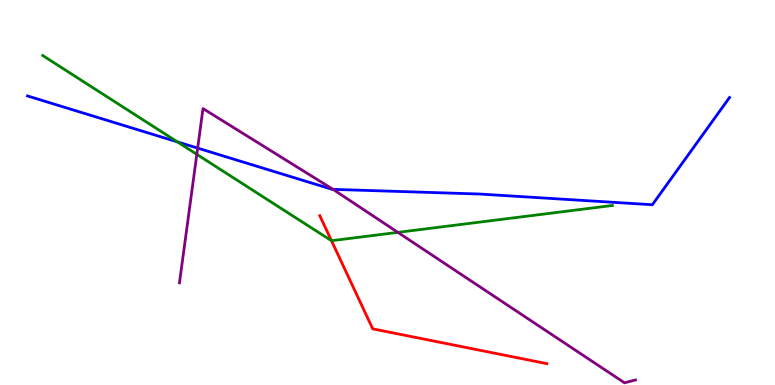[{'lines': ['blue', 'red'], 'intersections': []}, {'lines': ['green', 'red'], 'intersections': [{'x': 4.28, 'y': 3.75}]}, {'lines': ['purple', 'red'], 'intersections': []}, {'lines': ['blue', 'green'], 'intersections': [{'x': 2.29, 'y': 6.31}]}, {'lines': ['blue', 'purple'], 'intersections': [{'x': 2.55, 'y': 6.15}, {'x': 4.3, 'y': 5.08}]}, {'lines': ['green', 'purple'], 'intersections': [{'x': 2.54, 'y': 5.99}, {'x': 5.13, 'y': 3.96}]}]